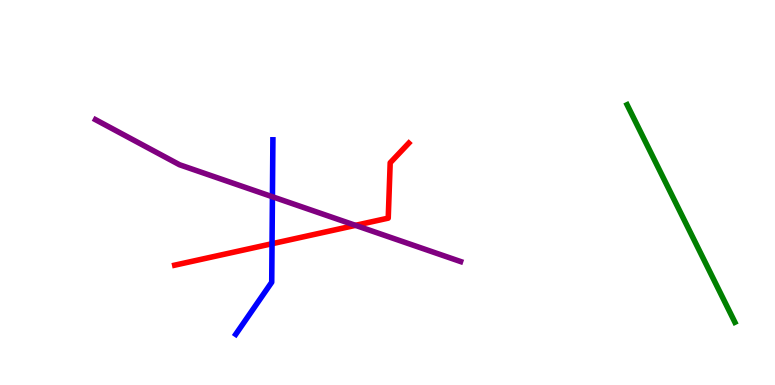[{'lines': ['blue', 'red'], 'intersections': [{'x': 3.51, 'y': 3.67}]}, {'lines': ['green', 'red'], 'intersections': []}, {'lines': ['purple', 'red'], 'intersections': [{'x': 4.59, 'y': 4.15}]}, {'lines': ['blue', 'green'], 'intersections': []}, {'lines': ['blue', 'purple'], 'intersections': [{'x': 3.52, 'y': 4.89}]}, {'lines': ['green', 'purple'], 'intersections': []}]